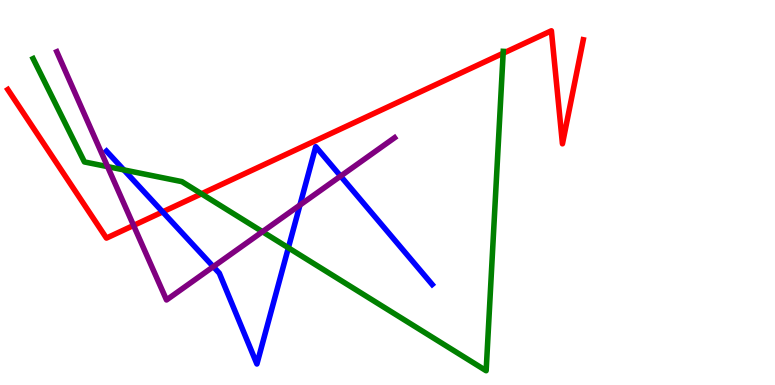[{'lines': ['blue', 'red'], 'intersections': [{'x': 2.1, 'y': 4.5}]}, {'lines': ['green', 'red'], 'intersections': [{'x': 2.6, 'y': 4.97}, {'x': 6.49, 'y': 8.62}]}, {'lines': ['purple', 'red'], 'intersections': [{'x': 1.72, 'y': 4.14}]}, {'lines': ['blue', 'green'], 'intersections': [{'x': 1.6, 'y': 5.59}, {'x': 3.72, 'y': 3.56}]}, {'lines': ['blue', 'purple'], 'intersections': [{'x': 2.75, 'y': 3.07}, {'x': 3.87, 'y': 4.67}, {'x': 4.4, 'y': 5.43}]}, {'lines': ['green', 'purple'], 'intersections': [{'x': 1.39, 'y': 5.67}, {'x': 3.39, 'y': 3.98}]}]